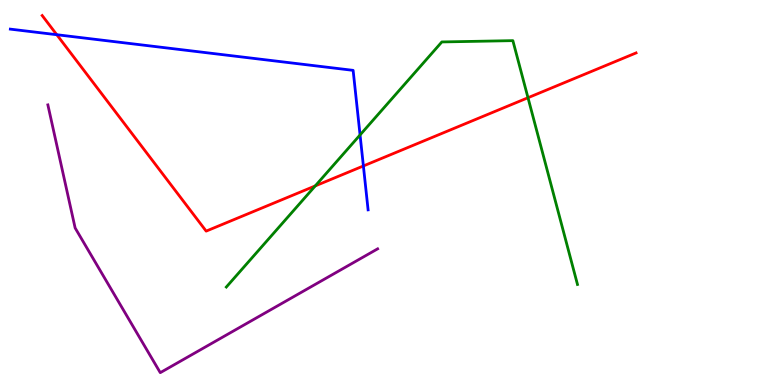[{'lines': ['blue', 'red'], 'intersections': [{'x': 0.733, 'y': 9.1}, {'x': 4.69, 'y': 5.69}]}, {'lines': ['green', 'red'], 'intersections': [{'x': 4.07, 'y': 5.17}, {'x': 6.81, 'y': 7.46}]}, {'lines': ['purple', 'red'], 'intersections': []}, {'lines': ['blue', 'green'], 'intersections': [{'x': 4.65, 'y': 6.49}]}, {'lines': ['blue', 'purple'], 'intersections': []}, {'lines': ['green', 'purple'], 'intersections': []}]